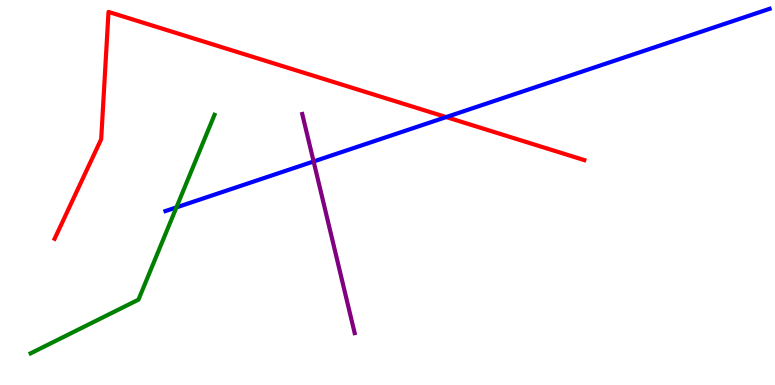[{'lines': ['blue', 'red'], 'intersections': [{'x': 5.76, 'y': 6.96}]}, {'lines': ['green', 'red'], 'intersections': []}, {'lines': ['purple', 'red'], 'intersections': []}, {'lines': ['blue', 'green'], 'intersections': [{'x': 2.28, 'y': 4.61}]}, {'lines': ['blue', 'purple'], 'intersections': [{'x': 4.05, 'y': 5.81}]}, {'lines': ['green', 'purple'], 'intersections': []}]